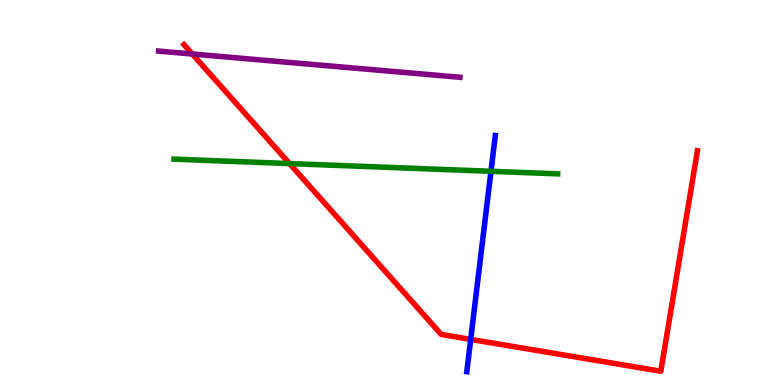[{'lines': ['blue', 'red'], 'intersections': [{'x': 6.07, 'y': 1.19}]}, {'lines': ['green', 'red'], 'intersections': [{'x': 3.74, 'y': 5.75}]}, {'lines': ['purple', 'red'], 'intersections': [{'x': 2.48, 'y': 8.6}]}, {'lines': ['blue', 'green'], 'intersections': [{'x': 6.34, 'y': 5.55}]}, {'lines': ['blue', 'purple'], 'intersections': []}, {'lines': ['green', 'purple'], 'intersections': []}]